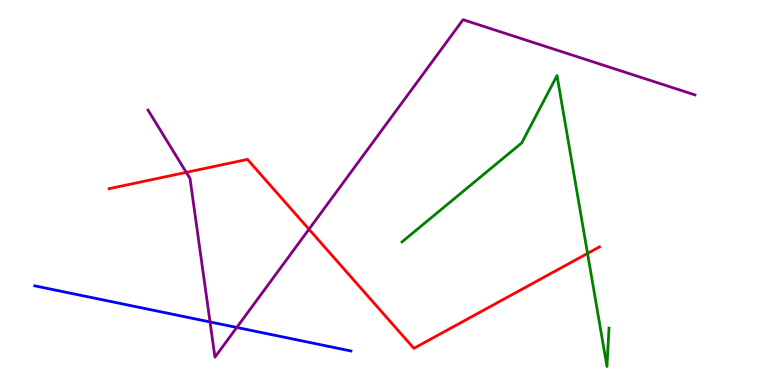[{'lines': ['blue', 'red'], 'intersections': []}, {'lines': ['green', 'red'], 'intersections': [{'x': 7.58, 'y': 3.42}]}, {'lines': ['purple', 'red'], 'intersections': [{'x': 2.4, 'y': 5.52}, {'x': 3.99, 'y': 4.05}]}, {'lines': ['blue', 'green'], 'intersections': []}, {'lines': ['blue', 'purple'], 'intersections': [{'x': 2.71, 'y': 1.64}, {'x': 3.06, 'y': 1.49}]}, {'lines': ['green', 'purple'], 'intersections': []}]